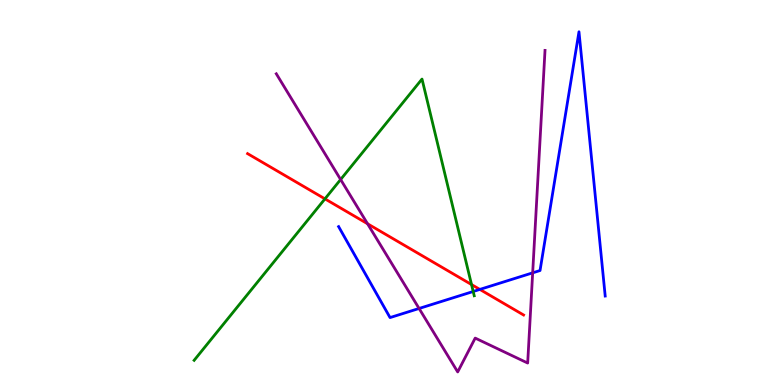[{'lines': ['blue', 'red'], 'intersections': [{'x': 6.19, 'y': 2.48}]}, {'lines': ['green', 'red'], 'intersections': [{'x': 4.19, 'y': 4.83}, {'x': 6.08, 'y': 2.61}]}, {'lines': ['purple', 'red'], 'intersections': [{'x': 4.74, 'y': 4.19}]}, {'lines': ['blue', 'green'], 'intersections': [{'x': 6.11, 'y': 2.43}]}, {'lines': ['blue', 'purple'], 'intersections': [{'x': 5.41, 'y': 1.99}, {'x': 6.87, 'y': 2.91}]}, {'lines': ['green', 'purple'], 'intersections': [{'x': 4.4, 'y': 5.34}]}]